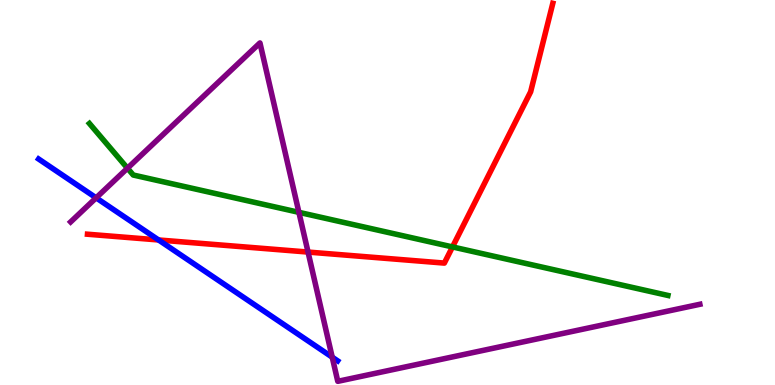[{'lines': ['blue', 'red'], 'intersections': [{'x': 2.05, 'y': 3.77}]}, {'lines': ['green', 'red'], 'intersections': [{'x': 5.84, 'y': 3.59}]}, {'lines': ['purple', 'red'], 'intersections': [{'x': 3.97, 'y': 3.45}]}, {'lines': ['blue', 'green'], 'intersections': []}, {'lines': ['blue', 'purple'], 'intersections': [{'x': 1.24, 'y': 4.86}, {'x': 4.29, 'y': 0.723}]}, {'lines': ['green', 'purple'], 'intersections': [{'x': 1.64, 'y': 5.63}, {'x': 3.86, 'y': 4.48}]}]